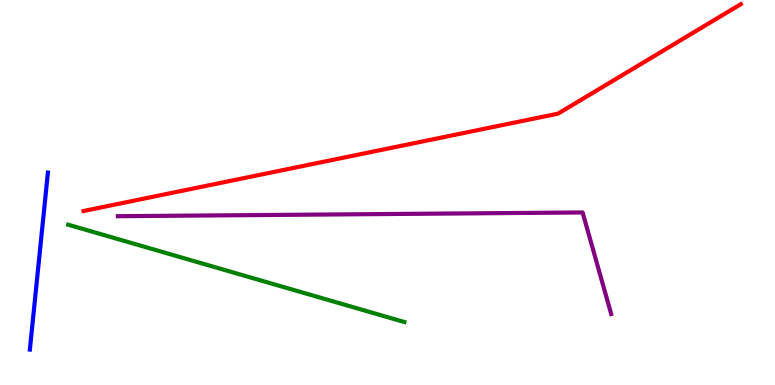[{'lines': ['blue', 'red'], 'intersections': []}, {'lines': ['green', 'red'], 'intersections': []}, {'lines': ['purple', 'red'], 'intersections': []}, {'lines': ['blue', 'green'], 'intersections': []}, {'lines': ['blue', 'purple'], 'intersections': []}, {'lines': ['green', 'purple'], 'intersections': []}]